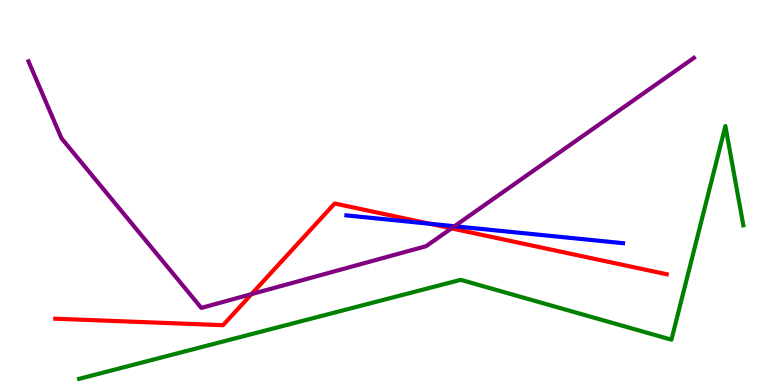[{'lines': ['blue', 'red'], 'intersections': [{'x': 5.55, 'y': 4.19}]}, {'lines': ['green', 'red'], 'intersections': []}, {'lines': ['purple', 'red'], 'intersections': [{'x': 3.25, 'y': 2.36}, {'x': 5.82, 'y': 4.07}]}, {'lines': ['blue', 'green'], 'intersections': []}, {'lines': ['blue', 'purple'], 'intersections': [{'x': 5.86, 'y': 4.12}]}, {'lines': ['green', 'purple'], 'intersections': []}]